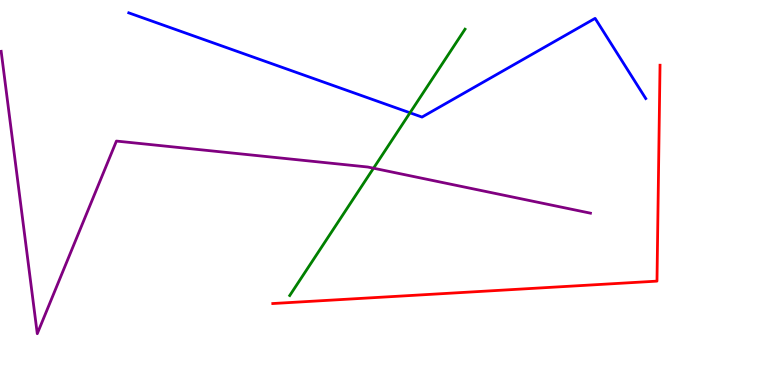[{'lines': ['blue', 'red'], 'intersections': []}, {'lines': ['green', 'red'], 'intersections': []}, {'lines': ['purple', 'red'], 'intersections': []}, {'lines': ['blue', 'green'], 'intersections': [{'x': 5.29, 'y': 7.07}]}, {'lines': ['blue', 'purple'], 'intersections': []}, {'lines': ['green', 'purple'], 'intersections': [{'x': 4.82, 'y': 5.63}]}]